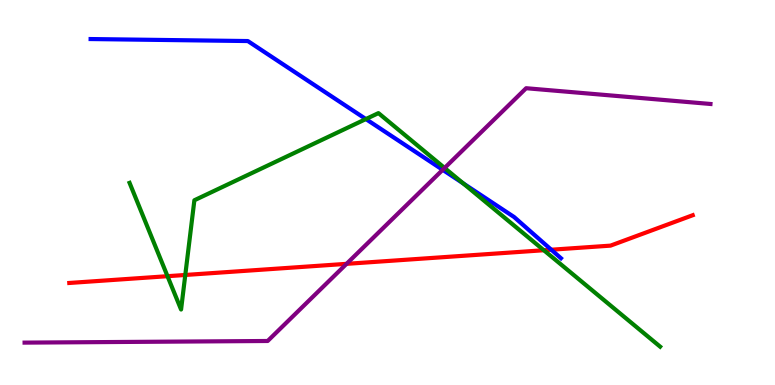[{'lines': ['blue', 'red'], 'intersections': [{'x': 7.11, 'y': 3.51}]}, {'lines': ['green', 'red'], 'intersections': [{'x': 2.16, 'y': 2.83}, {'x': 2.39, 'y': 2.86}, {'x': 7.02, 'y': 3.5}]}, {'lines': ['purple', 'red'], 'intersections': [{'x': 4.47, 'y': 3.15}]}, {'lines': ['blue', 'green'], 'intersections': [{'x': 4.72, 'y': 6.91}, {'x': 5.98, 'y': 5.24}]}, {'lines': ['blue', 'purple'], 'intersections': [{'x': 5.71, 'y': 5.59}]}, {'lines': ['green', 'purple'], 'intersections': [{'x': 5.74, 'y': 5.64}]}]